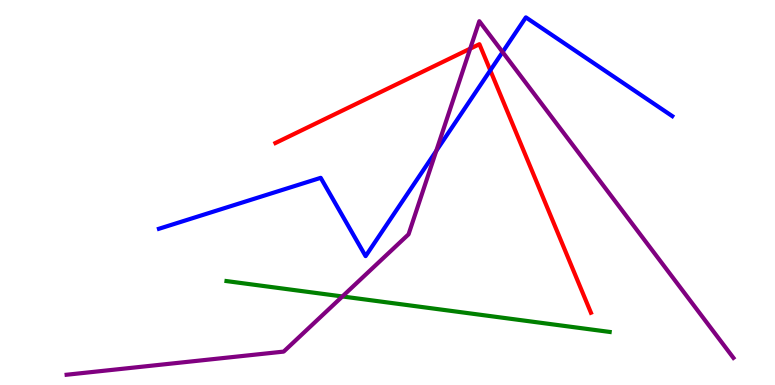[{'lines': ['blue', 'red'], 'intersections': [{'x': 6.33, 'y': 8.17}]}, {'lines': ['green', 'red'], 'intersections': []}, {'lines': ['purple', 'red'], 'intersections': [{'x': 6.07, 'y': 8.74}]}, {'lines': ['blue', 'green'], 'intersections': []}, {'lines': ['blue', 'purple'], 'intersections': [{'x': 5.63, 'y': 6.08}, {'x': 6.49, 'y': 8.65}]}, {'lines': ['green', 'purple'], 'intersections': [{'x': 4.42, 'y': 2.3}]}]